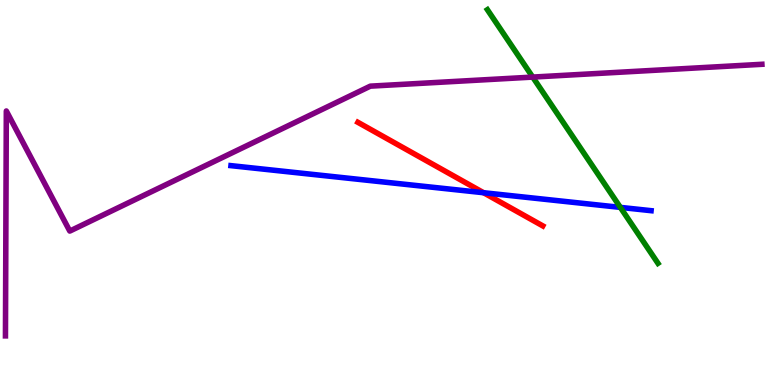[{'lines': ['blue', 'red'], 'intersections': [{'x': 6.24, 'y': 4.99}]}, {'lines': ['green', 'red'], 'intersections': []}, {'lines': ['purple', 'red'], 'intersections': []}, {'lines': ['blue', 'green'], 'intersections': [{'x': 8.0, 'y': 4.61}]}, {'lines': ['blue', 'purple'], 'intersections': []}, {'lines': ['green', 'purple'], 'intersections': [{'x': 6.87, 'y': 8.0}]}]